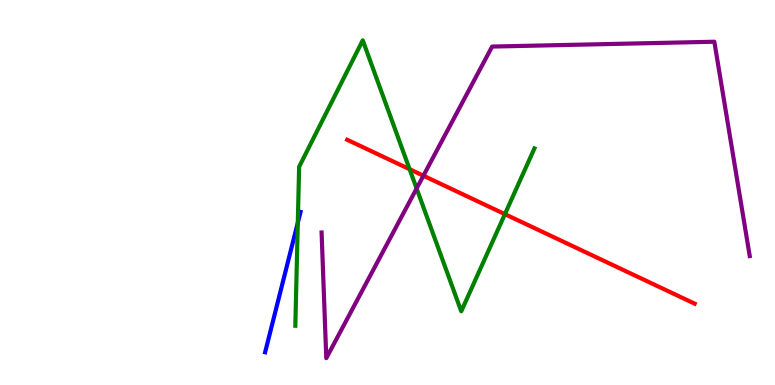[{'lines': ['blue', 'red'], 'intersections': []}, {'lines': ['green', 'red'], 'intersections': [{'x': 5.29, 'y': 5.6}, {'x': 6.51, 'y': 4.44}]}, {'lines': ['purple', 'red'], 'intersections': [{'x': 5.46, 'y': 5.44}]}, {'lines': ['blue', 'green'], 'intersections': [{'x': 3.84, 'y': 4.21}]}, {'lines': ['blue', 'purple'], 'intersections': []}, {'lines': ['green', 'purple'], 'intersections': [{'x': 5.38, 'y': 5.1}]}]